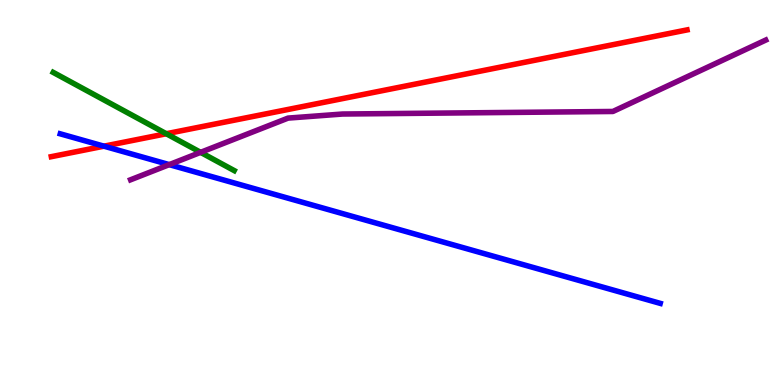[{'lines': ['blue', 'red'], 'intersections': [{'x': 1.34, 'y': 6.2}]}, {'lines': ['green', 'red'], 'intersections': [{'x': 2.15, 'y': 6.53}]}, {'lines': ['purple', 'red'], 'intersections': []}, {'lines': ['blue', 'green'], 'intersections': []}, {'lines': ['blue', 'purple'], 'intersections': [{'x': 2.18, 'y': 5.72}]}, {'lines': ['green', 'purple'], 'intersections': [{'x': 2.59, 'y': 6.04}]}]